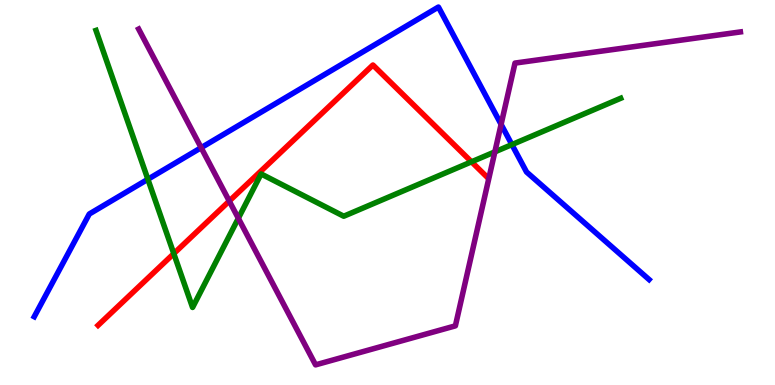[{'lines': ['blue', 'red'], 'intersections': []}, {'lines': ['green', 'red'], 'intersections': [{'x': 2.24, 'y': 3.41}, {'x': 6.08, 'y': 5.8}]}, {'lines': ['purple', 'red'], 'intersections': [{'x': 2.96, 'y': 4.78}]}, {'lines': ['blue', 'green'], 'intersections': [{'x': 1.91, 'y': 5.34}, {'x': 6.61, 'y': 6.24}]}, {'lines': ['blue', 'purple'], 'intersections': [{'x': 2.6, 'y': 6.16}, {'x': 6.47, 'y': 6.77}]}, {'lines': ['green', 'purple'], 'intersections': [{'x': 3.08, 'y': 4.33}, {'x': 6.39, 'y': 6.06}]}]